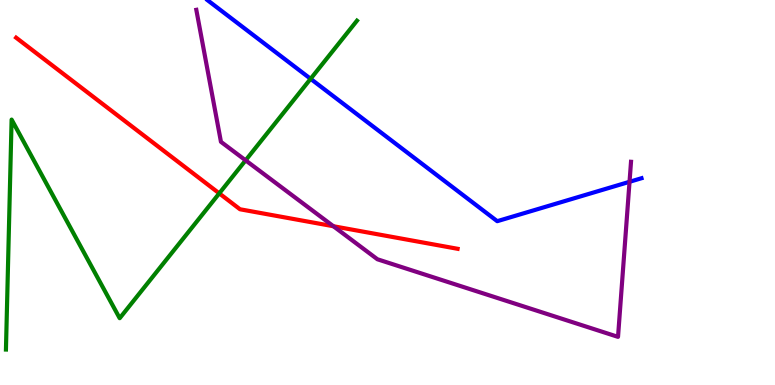[{'lines': ['blue', 'red'], 'intersections': []}, {'lines': ['green', 'red'], 'intersections': [{'x': 2.83, 'y': 4.98}]}, {'lines': ['purple', 'red'], 'intersections': [{'x': 4.3, 'y': 4.12}]}, {'lines': ['blue', 'green'], 'intersections': [{'x': 4.01, 'y': 7.95}]}, {'lines': ['blue', 'purple'], 'intersections': [{'x': 8.12, 'y': 5.28}]}, {'lines': ['green', 'purple'], 'intersections': [{'x': 3.17, 'y': 5.84}]}]